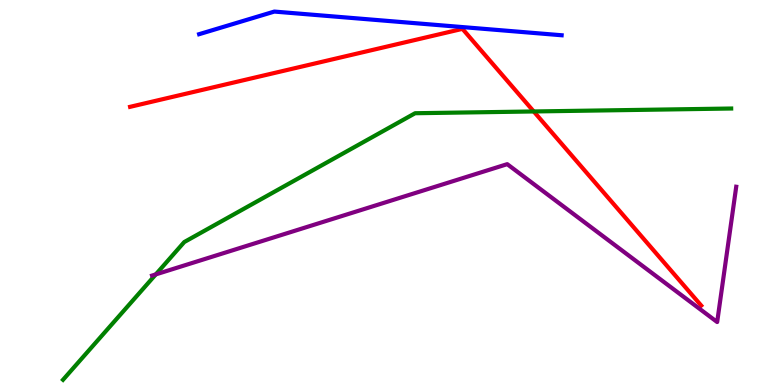[{'lines': ['blue', 'red'], 'intersections': []}, {'lines': ['green', 'red'], 'intersections': [{'x': 6.89, 'y': 7.1}]}, {'lines': ['purple', 'red'], 'intersections': []}, {'lines': ['blue', 'green'], 'intersections': []}, {'lines': ['blue', 'purple'], 'intersections': []}, {'lines': ['green', 'purple'], 'intersections': [{'x': 2.01, 'y': 2.87}]}]